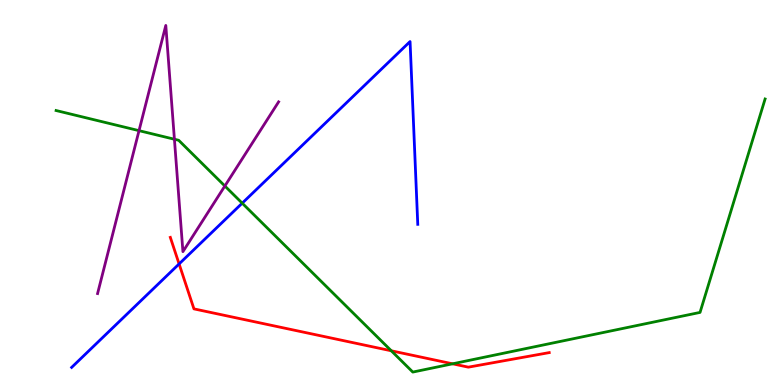[{'lines': ['blue', 'red'], 'intersections': [{'x': 2.31, 'y': 3.14}]}, {'lines': ['green', 'red'], 'intersections': [{'x': 5.05, 'y': 0.888}, {'x': 5.84, 'y': 0.55}]}, {'lines': ['purple', 'red'], 'intersections': []}, {'lines': ['blue', 'green'], 'intersections': [{'x': 3.13, 'y': 4.72}]}, {'lines': ['blue', 'purple'], 'intersections': []}, {'lines': ['green', 'purple'], 'intersections': [{'x': 1.79, 'y': 6.61}, {'x': 2.25, 'y': 6.38}, {'x': 2.9, 'y': 5.17}]}]